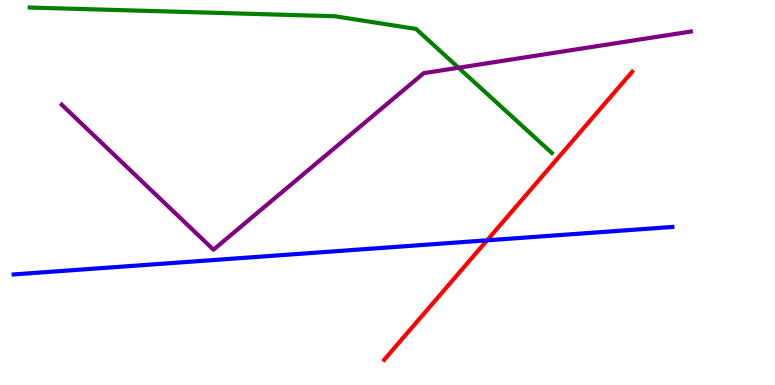[{'lines': ['blue', 'red'], 'intersections': [{'x': 6.28, 'y': 3.76}]}, {'lines': ['green', 'red'], 'intersections': []}, {'lines': ['purple', 'red'], 'intersections': []}, {'lines': ['blue', 'green'], 'intersections': []}, {'lines': ['blue', 'purple'], 'intersections': []}, {'lines': ['green', 'purple'], 'intersections': [{'x': 5.92, 'y': 8.24}]}]